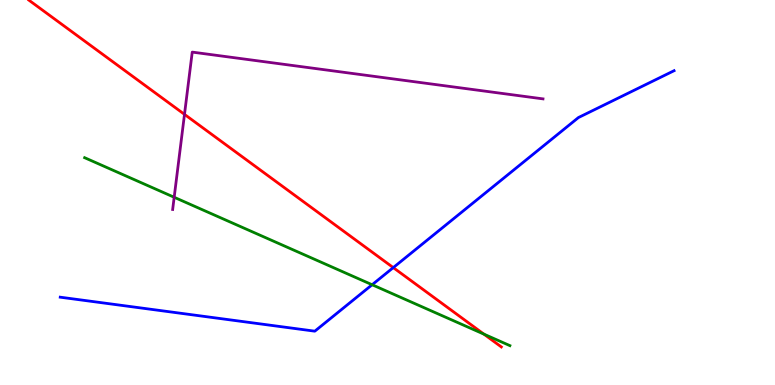[{'lines': ['blue', 'red'], 'intersections': [{'x': 5.07, 'y': 3.05}]}, {'lines': ['green', 'red'], 'intersections': [{'x': 6.24, 'y': 1.32}]}, {'lines': ['purple', 'red'], 'intersections': [{'x': 2.38, 'y': 7.03}]}, {'lines': ['blue', 'green'], 'intersections': [{'x': 4.8, 'y': 2.6}]}, {'lines': ['blue', 'purple'], 'intersections': []}, {'lines': ['green', 'purple'], 'intersections': [{'x': 2.25, 'y': 4.88}]}]